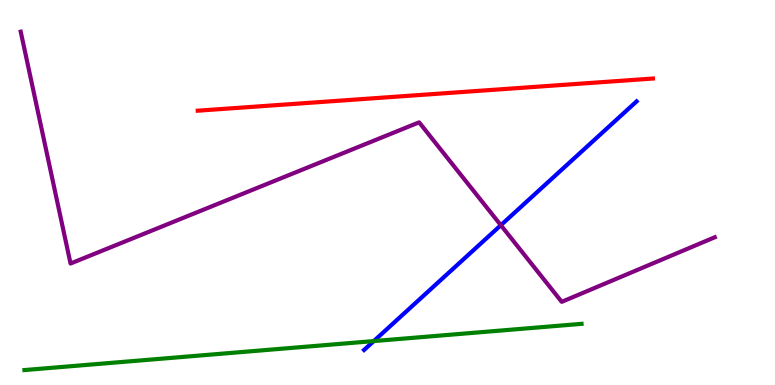[{'lines': ['blue', 'red'], 'intersections': []}, {'lines': ['green', 'red'], 'intersections': []}, {'lines': ['purple', 'red'], 'intersections': []}, {'lines': ['blue', 'green'], 'intersections': [{'x': 4.82, 'y': 1.14}]}, {'lines': ['blue', 'purple'], 'intersections': [{'x': 6.46, 'y': 4.15}]}, {'lines': ['green', 'purple'], 'intersections': []}]